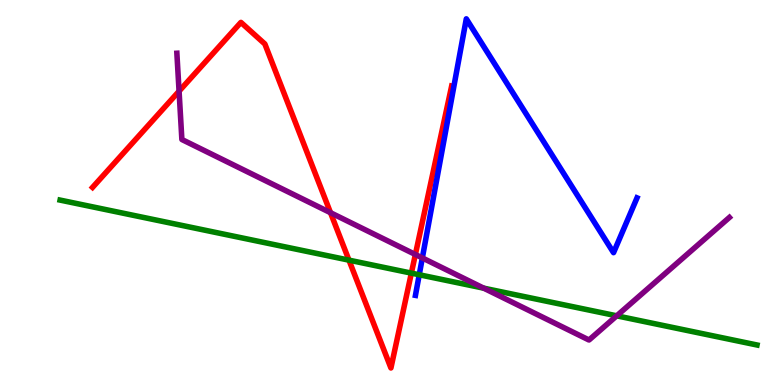[{'lines': ['blue', 'red'], 'intersections': []}, {'lines': ['green', 'red'], 'intersections': [{'x': 4.5, 'y': 3.24}, {'x': 5.31, 'y': 2.91}]}, {'lines': ['purple', 'red'], 'intersections': [{'x': 2.31, 'y': 7.63}, {'x': 4.26, 'y': 4.48}, {'x': 5.36, 'y': 3.39}]}, {'lines': ['blue', 'green'], 'intersections': [{'x': 5.41, 'y': 2.86}]}, {'lines': ['blue', 'purple'], 'intersections': [{'x': 5.45, 'y': 3.3}]}, {'lines': ['green', 'purple'], 'intersections': [{'x': 6.24, 'y': 2.51}, {'x': 7.96, 'y': 1.8}]}]